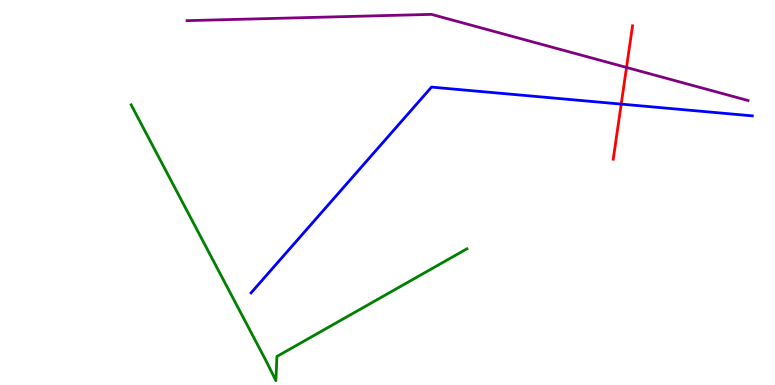[{'lines': ['blue', 'red'], 'intersections': [{'x': 8.02, 'y': 7.3}]}, {'lines': ['green', 'red'], 'intersections': []}, {'lines': ['purple', 'red'], 'intersections': [{'x': 8.08, 'y': 8.25}]}, {'lines': ['blue', 'green'], 'intersections': []}, {'lines': ['blue', 'purple'], 'intersections': []}, {'lines': ['green', 'purple'], 'intersections': []}]